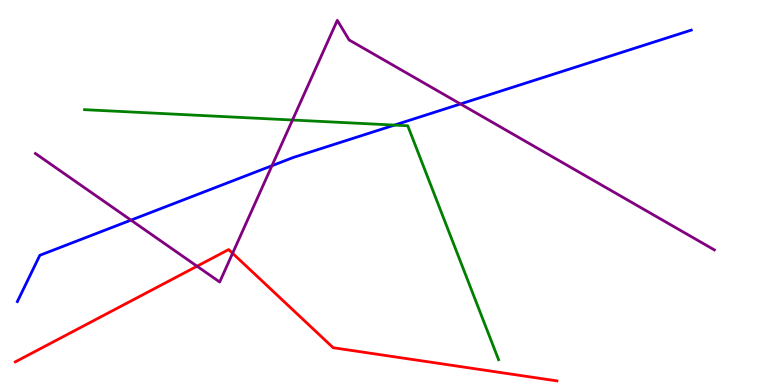[{'lines': ['blue', 'red'], 'intersections': []}, {'lines': ['green', 'red'], 'intersections': []}, {'lines': ['purple', 'red'], 'intersections': [{'x': 2.54, 'y': 3.09}, {'x': 3.0, 'y': 3.42}]}, {'lines': ['blue', 'green'], 'intersections': [{'x': 5.09, 'y': 6.75}]}, {'lines': ['blue', 'purple'], 'intersections': [{'x': 1.69, 'y': 4.28}, {'x': 3.51, 'y': 5.7}, {'x': 5.94, 'y': 7.3}]}, {'lines': ['green', 'purple'], 'intersections': [{'x': 3.77, 'y': 6.88}]}]